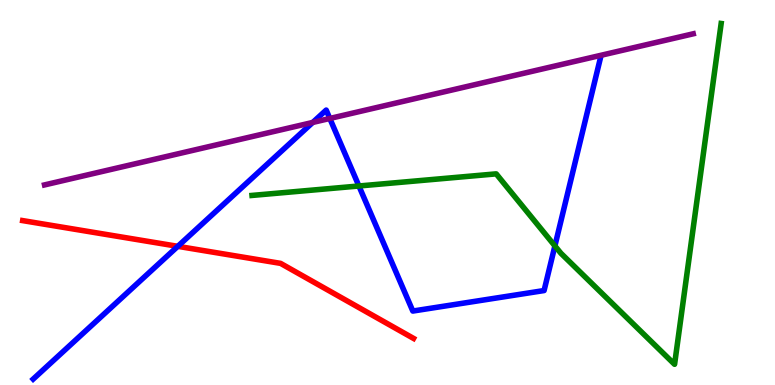[{'lines': ['blue', 'red'], 'intersections': [{'x': 2.29, 'y': 3.6}]}, {'lines': ['green', 'red'], 'intersections': []}, {'lines': ['purple', 'red'], 'intersections': []}, {'lines': ['blue', 'green'], 'intersections': [{'x': 4.63, 'y': 5.17}, {'x': 7.16, 'y': 3.61}]}, {'lines': ['blue', 'purple'], 'intersections': [{'x': 4.04, 'y': 6.82}, {'x': 4.26, 'y': 6.92}]}, {'lines': ['green', 'purple'], 'intersections': []}]